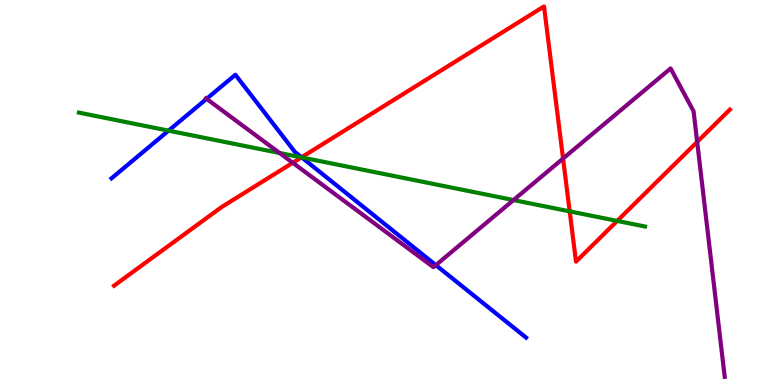[{'lines': ['blue', 'red'], 'intersections': [{'x': 3.89, 'y': 5.91}]}, {'lines': ['green', 'red'], 'intersections': [{'x': 3.89, 'y': 5.91}, {'x': 7.35, 'y': 4.51}, {'x': 7.96, 'y': 4.26}]}, {'lines': ['purple', 'red'], 'intersections': [{'x': 3.78, 'y': 5.77}, {'x': 7.27, 'y': 5.88}, {'x': 9.0, 'y': 6.31}]}, {'lines': ['blue', 'green'], 'intersections': [{'x': 2.17, 'y': 6.61}, {'x': 3.89, 'y': 5.91}]}, {'lines': ['blue', 'purple'], 'intersections': [{'x': 2.67, 'y': 7.43}, {'x': 5.62, 'y': 3.11}]}, {'lines': ['green', 'purple'], 'intersections': [{'x': 3.61, 'y': 6.03}, {'x': 6.63, 'y': 4.8}]}]